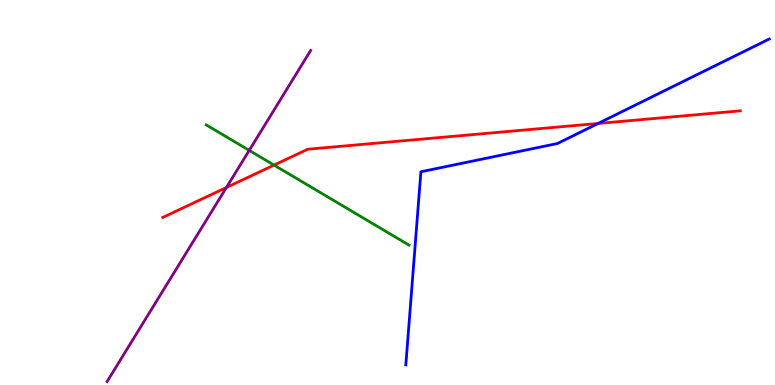[{'lines': ['blue', 'red'], 'intersections': [{'x': 7.72, 'y': 6.79}]}, {'lines': ['green', 'red'], 'intersections': [{'x': 3.54, 'y': 5.71}]}, {'lines': ['purple', 'red'], 'intersections': [{'x': 2.92, 'y': 5.13}]}, {'lines': ['blue', 'green'], 'intersections': []}, {'lines': ['blue', 'purple'], 'intersections': []}, {'lines': ['green', 'purple'], 'intersections': [{'x': 3.22, 'y': 6.09}]}]